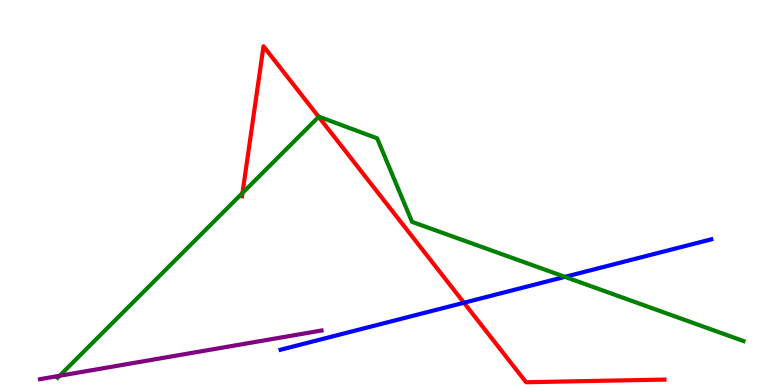[{'lines': ['blue', 'red'], 'intersections': [{'x': 5.99, 'y': 2.14}]}, {'lines': ['green', 'red'], 'intersections': [{'x': 3.13, 'y': 4.99}, {'x': 4.11, 'y': 6.96}]}, {'lines': ['purple', 'red'], 'intersections': []}, {'lines': ['blue', 'green'], 'intersections': [{'x': 7.29, 'y': 2.81}]}, {'lines': ['blue', 'purple'], 'intersections': []}, {'lines': ['green', 'purple'], 'intersections': [{'x': 0.769, 'y': 0.239}]}]